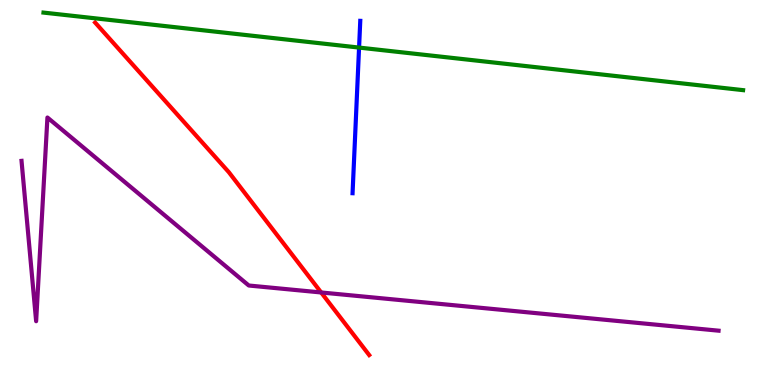[{'lines': ['blue', 'red'], 'intersections': []}, {'lines': ['green', 'red'], 'intersections': []}, {'lines': ['purple', 'red'], 'intersections': [{'x': 4.14, 'y': 2.4}]}, {'lines': ['blue', 'green'], 'intersections': [{'x': 4.63, 'y': 8.76}]}, {'lines': ['blue', 'purple'], 'intersections': []}, {'lines': ['green', 'purple'], 'intersections': []}]